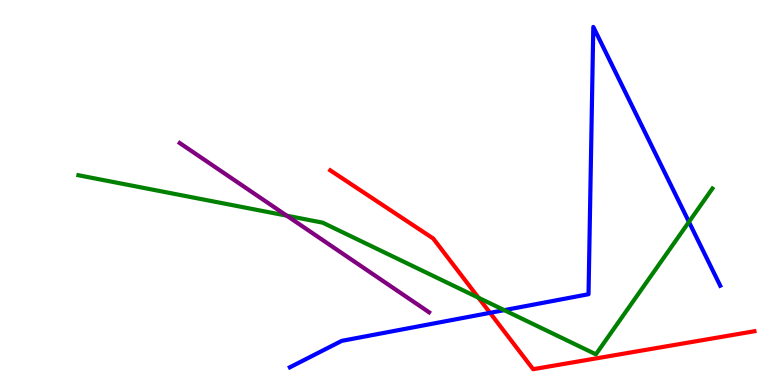[{'lines': ['blue', 'red'], 'intersections': [{'x': 6.32, 'y': 1.87}]}, {'lines': ['green', 'red'], 'intersections': [{'x': 6.17, 'y': 2.27}]}, {'lines': ['purple', 'red'], 'intersections': []}, {'lines': ['blue', 'green'], 'intersections': [{'x': 6.51, 'y': 1.94}, {'x': 8.89, 'y': 4.24}]}, {'lines': ['blue', 'purple'], 'intersections': []}, {'lines': ['green', 'purple'], 'intersections': [{'x': 3.7, 'y': 4.4}]}]